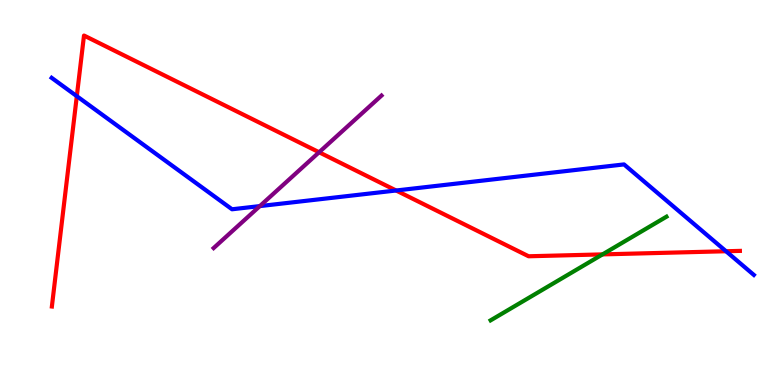[{'lines': ['blue', 'red'], 'intersections': [{'x': 0.991, 'y': 7.5}, {'x': 5.11, 'y': 5.05}, {'x': 9.37, 'y': 3.47}]}, {'lines': ['green', 'red'], 'intersections': [{'x': 7.77, 'y': 3.39}]}, {'lines': ['purple', 'red'], 'intersections': [{'x': 4.12, 'y': 6.05}]}, {'lines': ['blue', 'green'], 'intersections': []}, {'lines': ['blue', 'purple'], 'intersections': [{'x': 3.35, 'y': 4.65}]}, {'lines': ['green', 'purple'], 'intersections': []}]